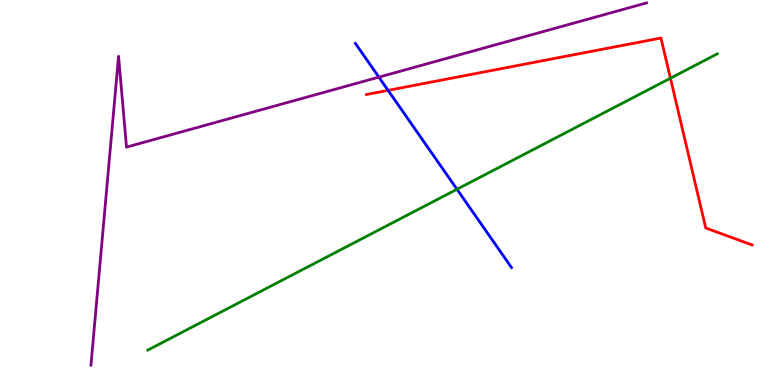[{'lines': ['blue', 'red'], 'intersections': [{'x': 5.01, 'y': 7.65}]}, {'lines': ['green', 'red'], 'intersections': [{'x': 8.65, 'y': 7.97}]}, {'lines': ['purple', 'red'], 'intersections': []}, {'lines': ['blue', 'green'], 'intersections': [{'x': 5.9, 'y': 5.08}]}, {'lines': ['blue', 'purple'], 'intersections': [{'x': 4.89, 'y': 8.0}]}, {'lines': ['green', 'purple'], 'intersections': []}]